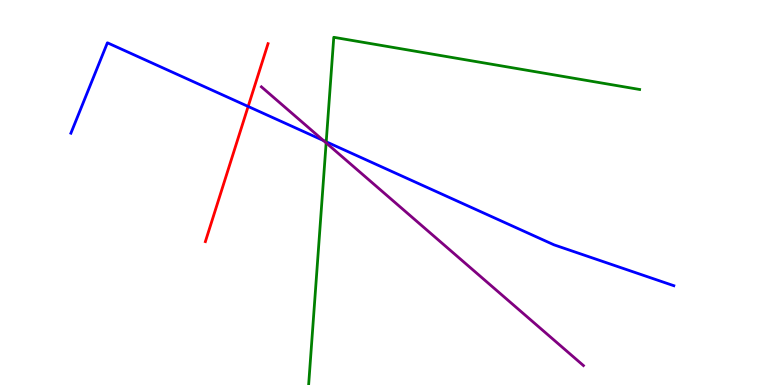[{'lines': ['blue', 'red'], 'intersections': [{'x': 3.2, 'y': 7.23}]}, {'lines': ['green', 'red'], 'intersections': []}, {'lines': ['purple', 'red'], 'intersections': []}, {'lines': ['blue', 'green'], 'intersections': [{'x': 4.21, 'y': 6.32}]}, {'lines': ['blue', 'purple'], 'intersections': [{'x': 4.17, 'y': 6.35}]}, {'lines': ['green', 'purple'], 'intersections': [{'x': 4.21, 'y': 6.29}]}]